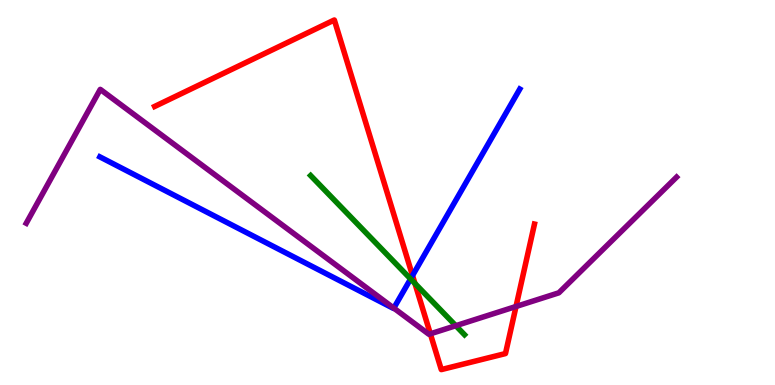[{'lines': ['blue', 'red'], 'intersections': [{'x': 5.32, 'y': 2.84}]}, {'lines': ['green', 'red'], 'intersections': [{'x': 5.35, 'y': 2.64}]}, {'lines': ['purple', 'red'], 'intersections': [{'x': 5.55, 'y': 1.33}, {'x': 6.66, 'y': 2.04}]}, {'lines': ['blue', 'green'], 'intersections': [{'x': 5.3, 'y': 2.76}]}, {'lines': ['blue', 'purple'], 'intersections': [{'x': 5.08, 'y': 2.0}]}, {'lines': ['green', 'purple'], 'intersections': [{'x': 5.88, 'y': 1.54}]}]